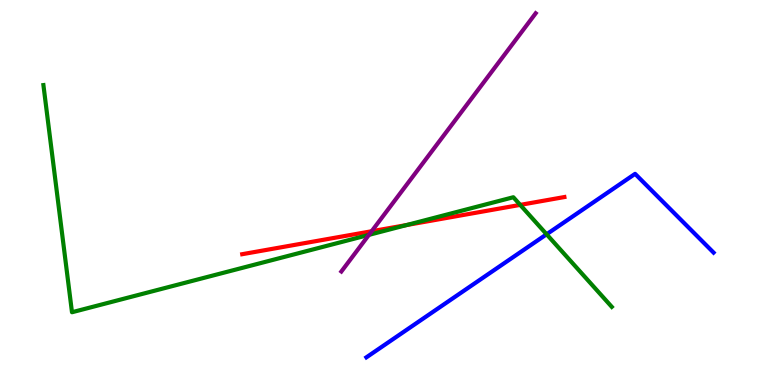[{'lines': ['blue', 'red'], 'intersections': []}, {'lines': ['green', 'red'], 'intersections': [{'x': 5.25, 'y': 4.16}, {'x': 6.71, 'y': 4.68}]}, {'lines': ['purple', 'red'], 'intersections': [{'x': 4.8, 'y': 3.99}]}, {'lines': ['blue', 'green'], 'intersections': [{'x': 7.05, 'y': 3.91}]}, {'lines': ['blue', 'purple'], 'intersections': []}, {'lines': ['green', 'purple'], 'intersections': [{'x': 4.76, 'y': 3.9}]}]